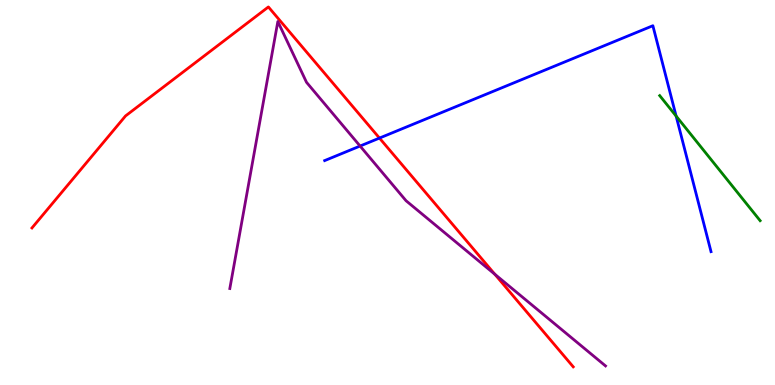[{'lines': ['blue', 'red'], 'intersections': [{'x': 4.9, 'y': 6.41}]}, {'lines': ['green', 'red'], 'intersections': []}, {'lines': ['purple', 'red'], 'intersections': [{'x': 6.38, 'y': 2.88}]}, {'lines': ['blue', 'green'], 'intersections': [{'x': 8.72, 'y': 6.99}]}, {'lines': ['blue', 'purple'], 'intersections': [{'x': 4.65, 'y': 6.21}]}, {'lines': ['green', 'purple'], 'intersections': []}]